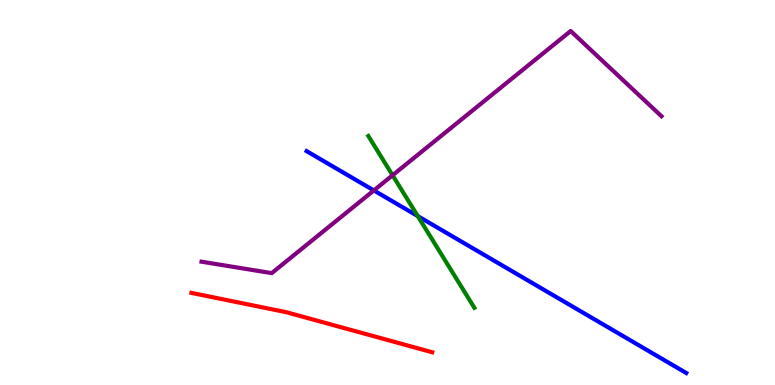[{'lines': ['blue', 'red'], 'intersections': []}, {'lines': ['green', 'red'], 'intersections': []}, {'lines': ['purple', 'red'], 'intersections': []}, {'lines': ['blue', 'green'], 'intersections': [{'x': 5.39, 'y': 4.39}]}, {'lines': ['blue', 'purple'], 'intersections': [{'x': 4.82, 'y': 5.05}]}, {'lines': ['green', 'purple'], 'intersections': [{'x': 5.07, 'y': 5.45}]}]